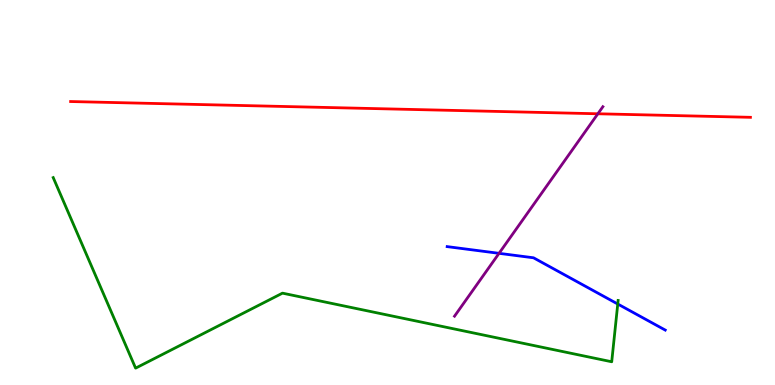[{'lines': ['blue', 'red'], 'intersections': []}, {'lines': ['green', 'red'], 'intersections': []}, {'lines': ['purple', 'red'], 'intersections': [{'x': 7.71, 'y': 7.04}]}, {'lines': ['blue', 'green'], 'intersections': [{'x': 7.97, 'y': 2.1}]}, {'lines': ['blue', 'purple'], 'intersections': [{'x': 6.44, 'y': 3.42}]}, {'lines': ['green', 'purple'], 'intersections': []}]